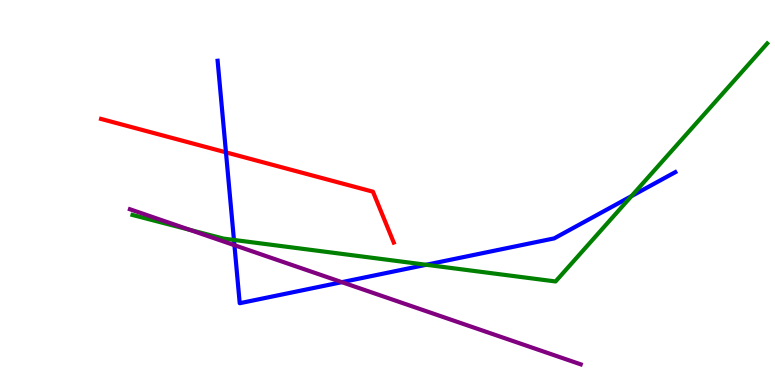[{'lines': ['blue', 'red'], 'intersections': [{'x': 2.92, 'y': 6.04}]}, {'lines': ['green', 'red'], 'intersections': []}, {'lines': ['purple', 'red'], 'intersections': []}, {'lines': ['blue', 'green'], 'intersections': [{'x': 3.02, 'y': 3.77}, {'x': 5.5, 'y': 3.12}, {'x': 8.15, 'y': 4.91}]}, {'lines': ['blue', 'purple'], 'intersections': [{'x': 3.02, 'y': 3.63}, {'x': 4.41, 'y': 2.67}]}, {'lines': ['green', 'purple'], 'intersections': [{'x': 2.45, 'y': 4.03}]}]